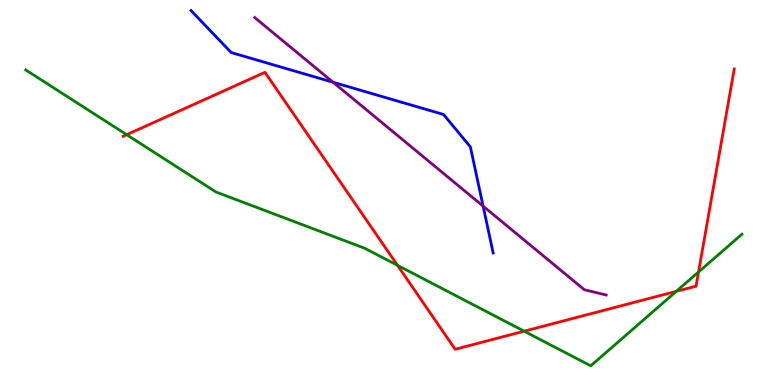[{'lines': ['blue', 'red'], 'intersections': []}, {'lines': ['green', 'red'], 'intersections': [{'x': 1.63, 'y': 6.5}, {'x': 5.13, 'y': 3.11}, {'x': 6.76, 'y': 1.4}, {'x': 8.73, 'y': 2.43}, {'x': 9.01, 'y': 2.93}]}, {'lines': ['purple', 'red'], 'intersections': []}, {'lines': ['blue', 'green'], 'intersections': []}, {'lines': ['blue', 'purple'], 'intersections': [{'x': 4.3, 'y': 7.86}, {'x': 6.23, 'y': 4.65}]}, {'lines': ['green', 'purple'], 'intersections': []}]